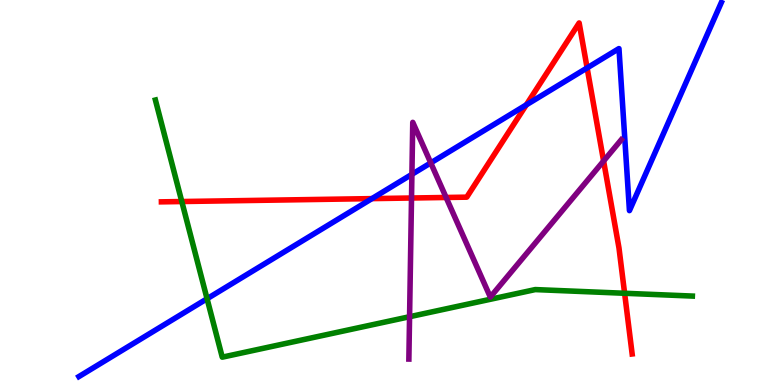[{'lines': ['blue', 'red'], 'intersections': [{'x': 4.8, 'y': 4.84}, {'x': 6.79, 'y': 7.28}, {'x': 7.58, 'y': 8.24}]}, {'lines': ['green', 'red'], 'intersections': [{'x': 2.35, 'y': 4.77}, {'x': 8.06, 'y': 2.38}]}, {'lines': ['purple', 'red'], 'intersections': [{'x': 5.31, 'y': 4.86}, {'x': 5.76, 'y': 4.87}, {'x': 7.79, 'y': 5.82}]}, {'lines': ['blue', 'green'], 'intersections': [{'x': 2.67, 'y': 2.24}]}, {'lines': ['blue', 'purple'], 'intersections': [{'x': 5.31, 'y': 5.47}, {'x': 5.56, 'y': 5.77}]}, {'lines': ['green', 'purple'], 'intersections': [{'x': 5.28, 'y': 1.77}]}]